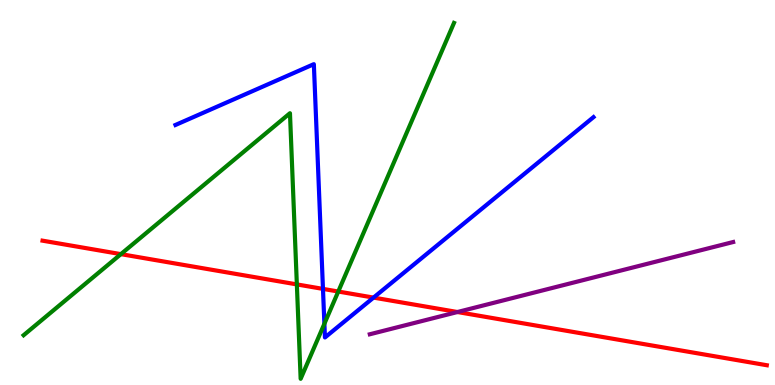[{'lines': ['blue', 'red'], 'intersections': [{'x': 4.17, 'y': 2.5}, {'x': 4.82, 'y': 2.27}]}, {'lines': ['green', 'red'], 'intersections': [{'x': 1.56, 'y': 3.4}, {'x': 3.83, 'y': 2.61}, {'x': 4.36, 'y': 2.43}]}, {'lines': ['purple', 'red'], 'intersections': [{'x': 5.9, 'y': 1.9}]}, {'lines': ['blue', 'green'], 'intersections': [{'x': 4.19, 'y': 1.59}]}, {'lines': ['blue', 'purple'], 'intersections': []}, {'lines': ['green', 'purple'], 'intersections': []}]